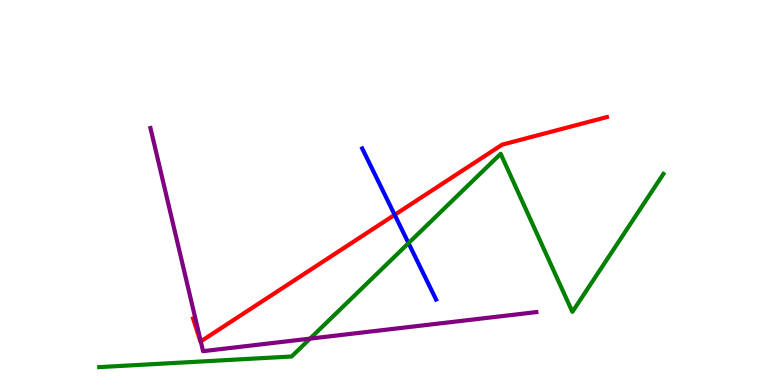[{'lines': ['blue', 'red'], 'intersections': [{'x': 5.09, 'y': 4.42}]}, {'lines': ['green', 'red'], 'intersections': []}, {'lines': ['purple', 'red'], 'intersections': [{'x': 2.59, 'y': 1.13}]}, {'lines': ['blue', 'green'], 'intersections': [{'x': 5.27, 'y': 3.68}]}, {'lines': ['blue', 'purple'], 'intersections': []}, {'lines': ['green', 'purple'], 'intersections': [{'x': 4.0, 'y': 1.2}]}]